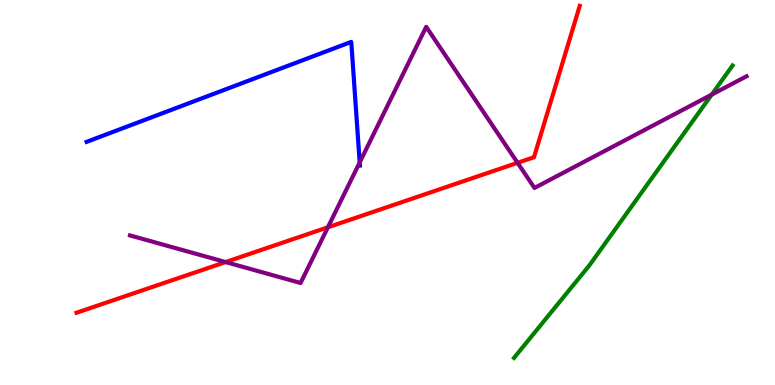[{'lines': ['blue', 'red'], 'intersections': []}, {'lines': ['green', 'red'], 'intersections': []}, {'lines': ['purple', 'red'], 'intersections': [{'x': 2.91, 'y': 3.19}, {'x': 4.23, 'y': 4.1}, {'x': 6.68, 'y': 5.77}]}, {'lines': ['blue', 'green'], 'intersections': []}, {'lines': ['blue', 'purple'], 'intersections': [{'x': 4.64, 'y': 5.78}]}, {'lines': ['green', 'purple'], 'intersections': [{'x': 9.18, 'y': 7.54}]}]